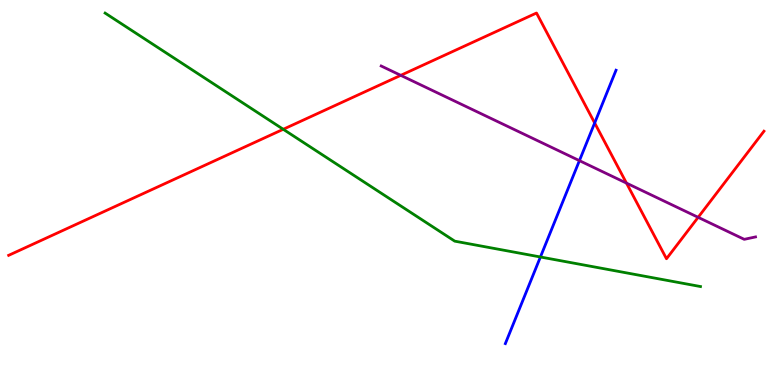[{'lines': ['blue', 'red'], 'intersections': [{'x': 7.67, 'y': 6.81}]}, {'lines': ['green', 'red'], 'intersections': [{'x': 3.65, 'y': 6.64}]}, {'lines': ['purple', 'red'], 'intersections': [{'x': 5.17, 'y': 8.04}, {'x': 8.08, 'y': 5.24}, {'x': 9.01, 'y': 4.36}]}, {'lines': ['blue', 'green'], 'intersections': [{'x': 6.97, 'y': 3.33}]}, {'lines': ['blue', 'purple'], 'intersections': [{'x': 7.48, 'y': 5.83}]}, {'lines': ['green', 'purple'], 'intersections': []}]